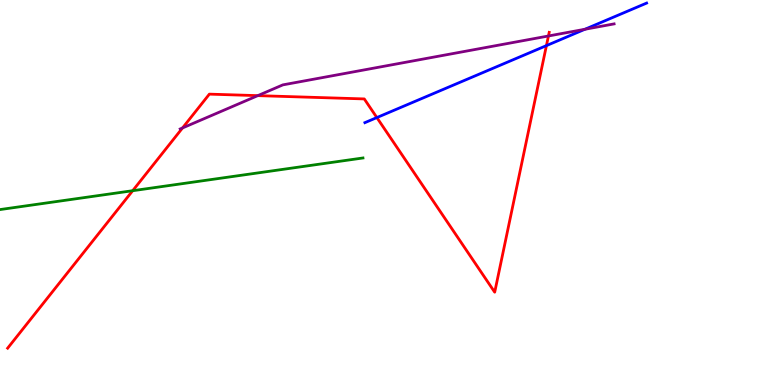[{'lines': ['blue', 'red'], 'intersections': [{'x': 4.86, 'y': 6.95}, {'x': 7.05, 'y': 8.82}]}, {'lines': ['green', 'red'], 'intersections': [{'x': 1.71, 'y': 5.05}]}, {'lines': ['purple', 'red'], 'intersections': [{'x': 2.36, 'y': 6.68}, {'x': 3.33, 'y': 7.52}, {'x': 7.08, 'y': 9.07}]}, {'lines': ['blue', 'green'], 'intersections': []}, {'lines': ['blue', 'purple'], 'intersections': [{'x': 7.55, 'y': 9.24}]}, {'lines': ['green', 'purple'], 'intersections': []}]